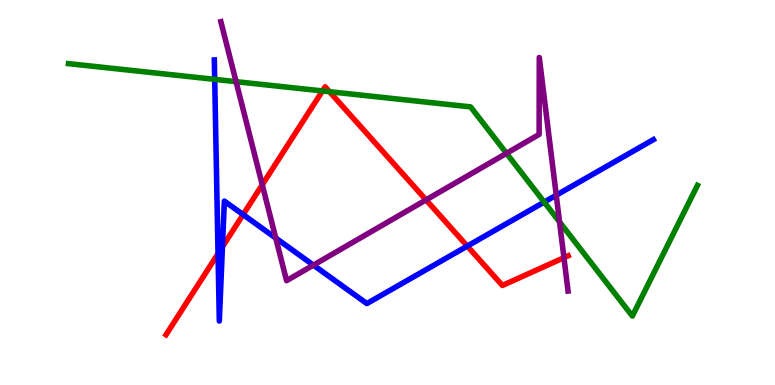[{'lines': ['blue', 'red'], 'intersections': [{'x': 2.81, 'y': 3.41}, {'x': 2.87, 'y': 3.59}, {'x': 3.14, 'y': 4.43}, {'x': 6.03, 'y': 3.61}]}, {'lines': ['green', 'red'], 'intersections': [{'x': 4.16, 'y': 7.64}, {'x': 4.25, 'y': 7.62}]}, {'lines': ['purple', 'red'], 'intersections': [{'x': 3.38, 'y': 5.2}, {'x': 5.5, 'y': 4.81}, {'x': 7.28, 'y': 3.31}]}, {'lines': ['blue', 'green'], 'intersections': [{'x': 2.77, 'y': 7.94}, {'x': 7.02, 'y': 4.75}]}, {'lines': ['blue', 'purple'], 'intersections': [{'x': 3.56, 'y': 3.82}, {'x': 4.04, 'y': 3.11}, {'x': 7.18, 'y': 4.93}]}, {'lines': ['green', 'purple'], 'intersections': [{'x': 3.05, 'y': 7.88}, {'x': 6.54, 'y': 6.02}, {'x': 7.22, 'y': 4.24}]}]